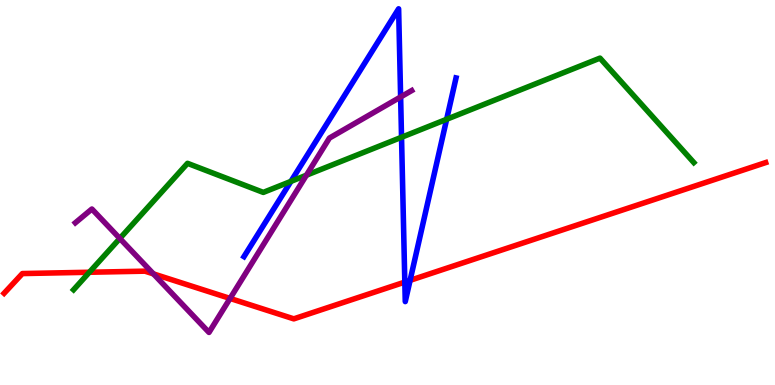[{'lines': ['blue', 'red'], 'intersections': [{'x': 5.22, 'y': 2.67}, {'x': 5.29, 'y': 2.72}]}, {'lines': ['green', 'red'], 'intersections': [{'x': 1.15, 'y': 2.93}]}, {'lines': ['purple', 'red'], 'intersections': [{'x': 1.98, 'y': 2.89}, {'x': 2.97, 'y': 2.25}]}, {'lines': ['blue', 'green'], 'intersections': [{'x': 3.75, 'y': 5.29}, {'x': 5.18, 'y': 6.43}, {'x': 5.76, 'y': 6.9}]}, {'lines': ['blue', 'purple'], 'intersections': [{'x': 5.17, 'y': 7.48}]}, {'lines': ['green', 'purple'], 'intersections': [{'x': 1.55, 'y': 3.81}, {'x': 3.95, 'y': 5.45}]}]